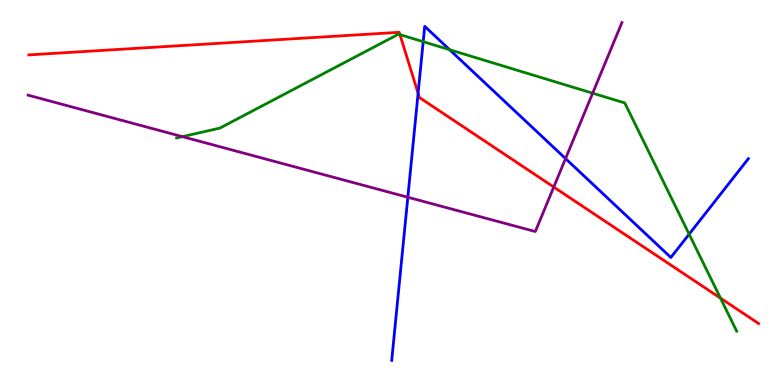[{'lines': ['blue', 'red'], 'intersections': [{'x': 5.39, 'y': 7.58}]}, {'lines': ['green', 'red'], 'intersections': [{'x': 5.16, 'y': 9.1}, {'x': 9.3, 'y': 2.26}]}, {'lines': ['purple', 'red'], 'intersections': [{'x': 7.15, 'y': 5.14}]}, {'lines': ['blue', 'green'], 'intersections': [{'x': 5.46, 'y': 8.92}, {'x': 5.8, 'y': 8.71}, {'x': 8.89, 'y': 3.92}]}, {'lines': ['blue', 'purple'], 'intersections': [{'x': 5.26, 'y': 4.88}, {'x': 7.3, 'y': 5.88}]}, {'lines': ['green', 'purple'], 'intersections': [{'x': 2.35, 'y': 6.45}, {'x': 7.65, 'y': 7.58}]}]